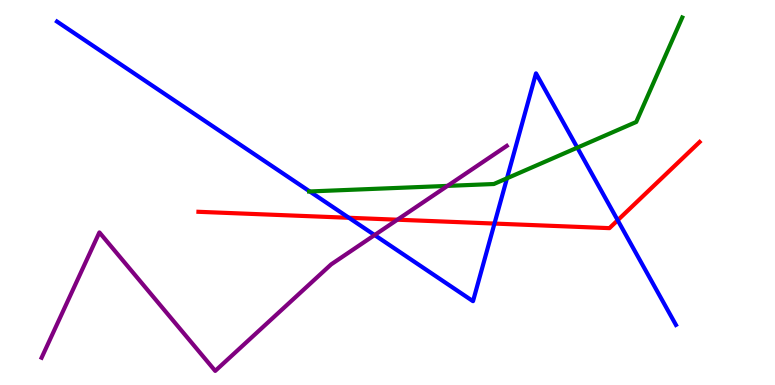[{'lines': ['blue', 'red'], 'intersections': [{'x': 4.5, 'y': 4.34}, {'x': 6.38, 'y': 4.19}, {'x': 7.97, 'y': 4.28}]}, {'lines': ['green', 'red'], 'intersections': []}, {'lines': ['purple', 'red'], 'intersections': [{'x': 5.13, 'y': 4.29}]}, {'lines': ['blue', 'green'], 'intersections': [{'x': 4.0, 'y': 5.03}, {'x': 6.54, 'y': 5.37}, {'x': 7.45, 'y': 6.17}]}, {'lines': ['blue', 'purple'], 'intersections': [{'x': 4.83, 'y': 3.89}]}, {'lines': ['green', 'purple'], 'intersections': [{'x': 5.77, 'y': 5.17}]}]